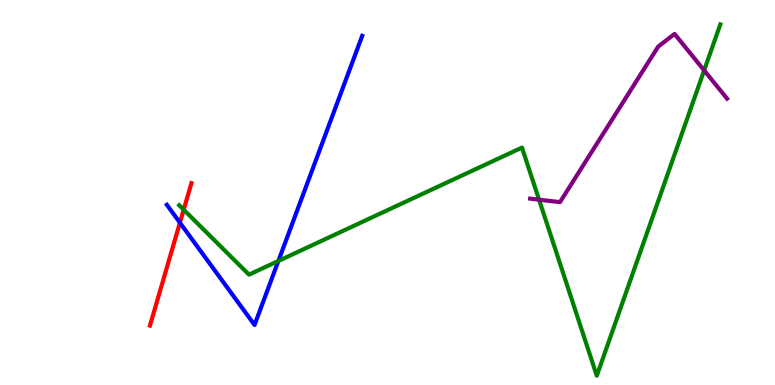[{'lines': ['blue', 'red'], 'intersections': [{'x': 2.32, 'y': 4.22}]}, {'lines': ['green', 'red'], 'intersections': [{'x': 2.37, 'y': 4.55}]}, {'lines': ['purple', 'red'], 'intersections': []}, {'lines': ['blue', 'green'], 'intersections': [{'x': 3.59, 'y': 3.22}]}, {'lines': ['blue', 'purple'], 'intersections': []}, {'lines': ['green', 'purple'], 'intersections': [{'x': 6.96, 'y': 4.81}, {'x': 9.09, 'y': 8.17}]}]